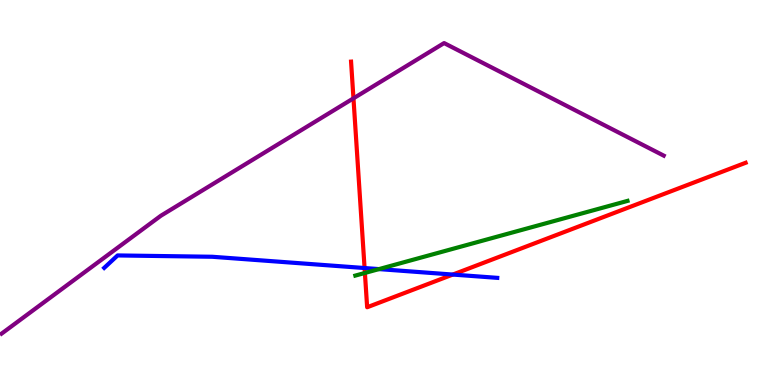[{'lines': ['blue', 'red'], 'intersections': [{'x': 4.7, 'y': 3.04}, {'x': 5.84, 'y': 2.87}]}, {'lines': ['green', 'red'], 'intersections': [{'x': 4.71, 'y': 2.91}]}, {'lines': ['purple', 'red'], 'intersections': [{'x': 4.56, 'y': 7.45}]}, {'lines': ['blue', 'green'], 'intersections': [{'x': 4.89, 'y': 3.01}]}, {'lines': ['blue', 'purple'], 'intersections': []}, {'lines': ['green', 'purple'], 'intersections': []}]